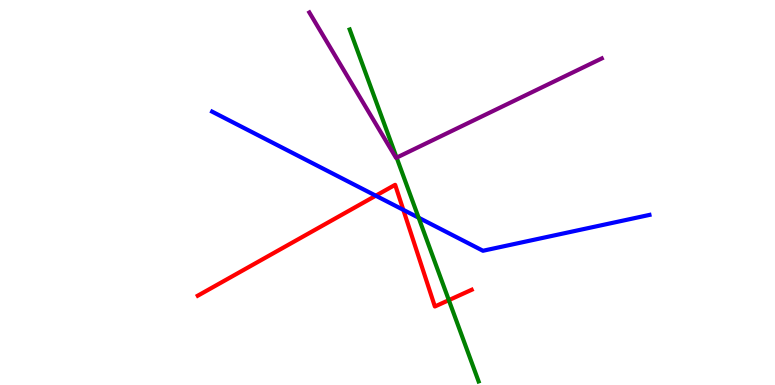[{'lines': ['blue', 'red'], 'intersections': [{'x': 4.85, 'y': 4.92}, {'x': 5.2, 'y': 4.55}]}, {'lines': ['green', 'red'], 'intersections': [{'x': 5.79, 'y': 2.2}]}, {'lines': ['purple', 'red'], 'intersections': []}, {'lines': ['blue', 'green'], 'intersections': [{'x': 5.4, 'y': 4.34}]}, {'lines': ['blue', 'purple'], 'intersections': []}, {'lines': ['green', 'purple'], 'intersections': [{'x': 5.12, 'y': 5.91}]}]